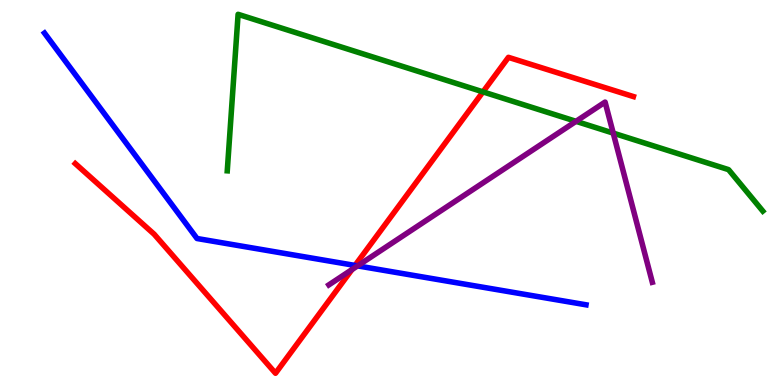[{'lines': ['blue', 'red'], 'intersections': [{'x': 4.58, 'y': 3.11}]}, {'lines': ['green', 'red'], 'intersections': [{'x': 6.23, 'y': 7.61}]}, {'lines': ['purple', 'red'], 'intersections': [{'x': 4.54, 'y': 3.0}]}, {'lines': ['blue', 'green'], 'intersections': []}, {'lines': ['blue', 'purple'], 'intersections': [{'x': 4.61, 'y': 3.09}]}, {'lines': ['green', 'purple'], 'intersections': [{'x': 7.43, 'y': 6.85}, {'x': 7.91, 'y': 6.54}]}]